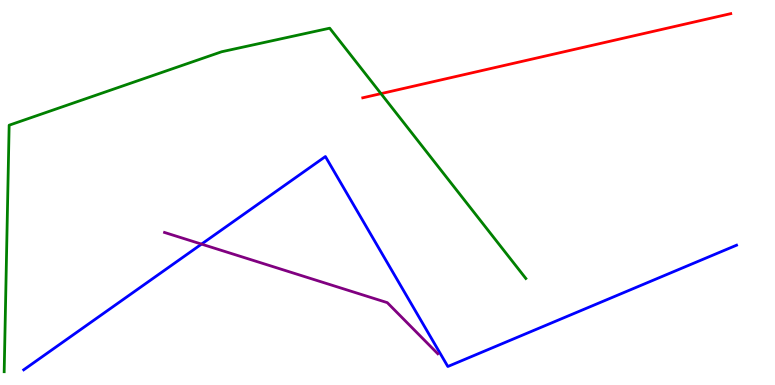[{'lines': ['blue', 'red'], 'intersections': []}, {'lines': ['green', 'red'], 'intersections': [{'x': 4.92, 'y': 7.57}]}, {'lines': ['purple', 'red'], 'intersections': []}, {'lines': ['blue', 'green'], 'intersections': []}, {'lines': ['blue', 'purple'], 'intersections': [{'x': 2.6, 'y': 3.66}]}, {'lines': ['green', 'purple'], 'intersections': []}]